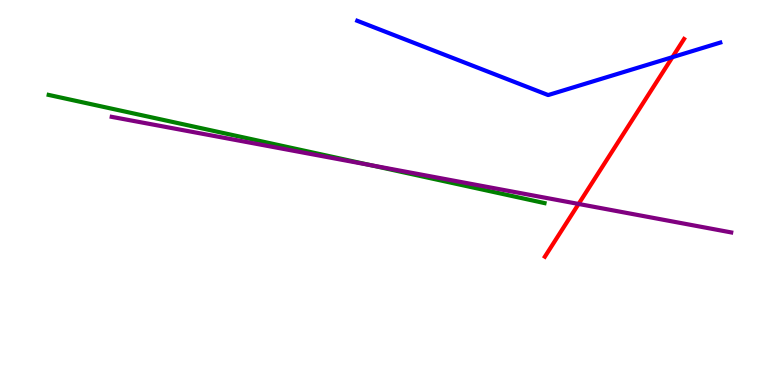[{'lines': ['blue', 'red'], 'intersections': [{'x': 8.68, 'y': 8.52}]}, {'lines': ['green', 'red'], 'intersections': []}, {'lines': ['purple', 'red'], 'intersections': [{'x': 7.47, 'y': 4.7}]}, {'lines': ['blue', 'green'], 'intersections': []}, {'lines': ['blue', 'purple'], 'intersections': []}, {'lines': ['green', 'purple'], 'intersections': [{'x': 4.78, 'y': 5.71}]}]